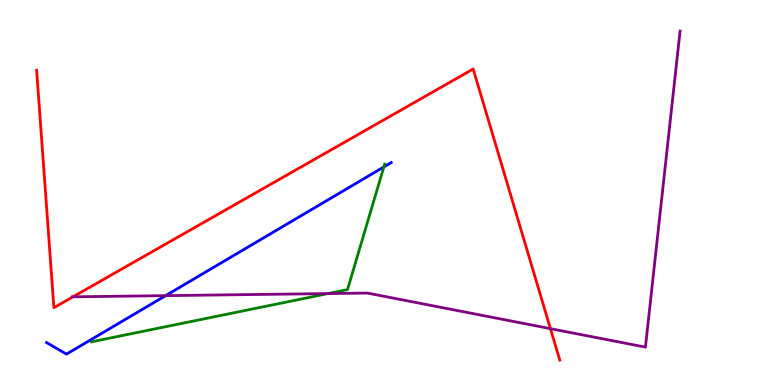[{'lines': ['blue', 'red'], 'intersections': []}, {'lines': ['green', 'red'], 'intersections': []}, {'lines': ['purple', 'red'], 'intersections': [{'x': 0.941, 'y': 2.29}, {'x': 7.1, 'y': 1.46}]}, {'lines': ['blue', 'green'], 'intersections': [{'x': 4.95, 'y': 5.66}]}, {'lines': ['blue', 'purple'], 'intersections': [{'x': 2.14, 'y': 2.32}]}, {'lines': ['green', 'purple'], 'intersections': [{'x': 4.23, 'y': 2.37}]}]